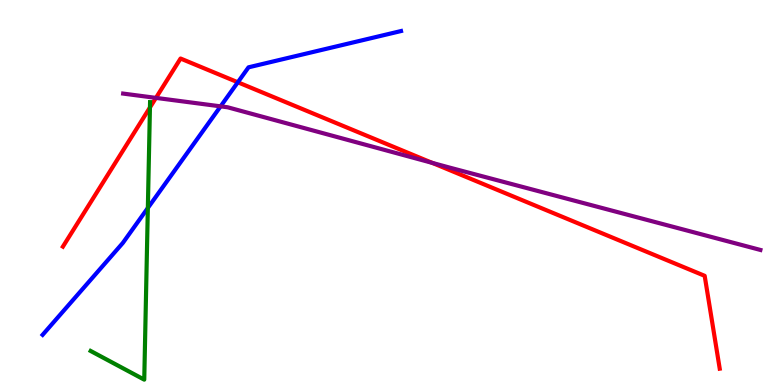[{'lines': ['blue', 'red'], 'intersections': [{'x': 3.07, 'y': 7.86}]}, {'lines': ['green', 'red'], 'intersections': [{'x': 1.93, 'y': 7.21}]}, {'lines': ['purple', 'red'], 'intersections': [{'x': 2.01, 'y': 7.46}, {'x': 5.58, 'y': 5.77}]}, {'lines': ['blue', 'green'], 'intersections': [{'x': 1.91, 'y': 4.6}]}, {'lines': ['blue', 'purple'], 'intersections': [{'x': 2.85, 'y': 7.24}]}, {'lines': ['green', 'purple'], 'intersections': []}]